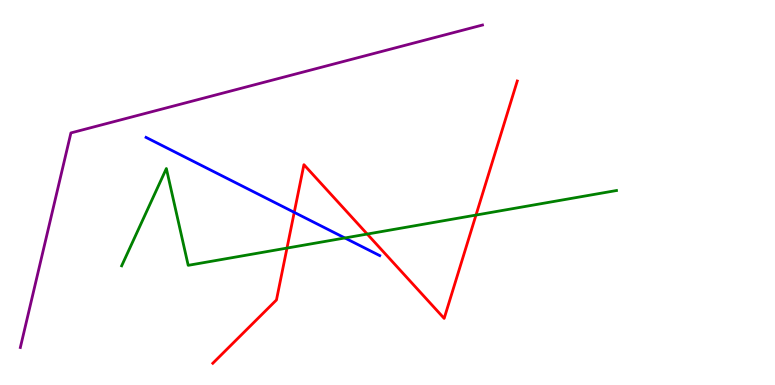[{'lines': ['blue', 'red'], 'intersections': [{'x': 3.8, 'y': 4.48}]}, {'lines': ['green', 'red'], 'intersections': [{'x': 3.7, 'y': 3.56}, {'x': 4.74, 'y': 3.92}, {'x': 6.14, 'y': 4.41}]}, {'lines': ['purple', 'red'], 'intersections': []}, {'lines': ['blue', 'green'], 'intersections': [{'x': 4.45, 'y': 3.82}]}, {'lines': ['blue', 'purple'], 'intersections': []}, {'lines': ['green', 'purple'], 'intersections': []}]